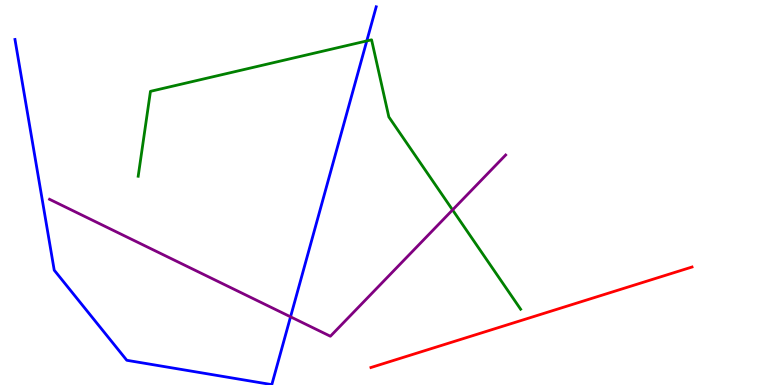[{'lines': ['blue', 'red'], 'intersections': []}, {'lines': ['green', 'red'], 'intersections': []}, {'lines': ['purple', 'red'], 'intersections': []}, {'lines': ['blue', 'green'], 'intersections': [{'x': 4.73, 'y': 8.94}]}, {'lines': ['blue', 'purple'], 'intersections': [{'x': 3.75, 'y': 1.77}]}, {'lines': ['green', 'purple'], 'intersections': [{'x': 5.84, 'y': 4.55}]}]